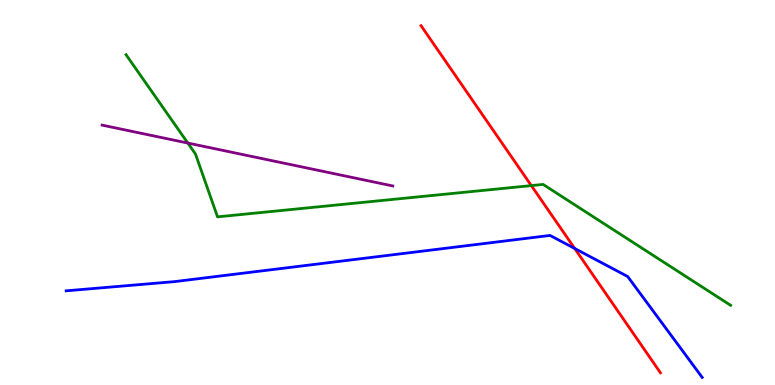[{'lines': ['blue', 'red'], 'intersections': [{'x': 7.42, 'y': 3.55}]}, {'lines': ['green', 'red'], 'intersections': [{'x': 6.86, 'y': 5.18}]}, {'lines': ['purple', 'red'], 'intersections': []}, {'lines': ['blue', 'green'], 'intersections': []}, {'lines': ['blue', 'purple'], 'intersections': []}, {'lines': ['green', 'purple'], 'intersections': [{'x': 2.42, 'y': 6.28}]}]